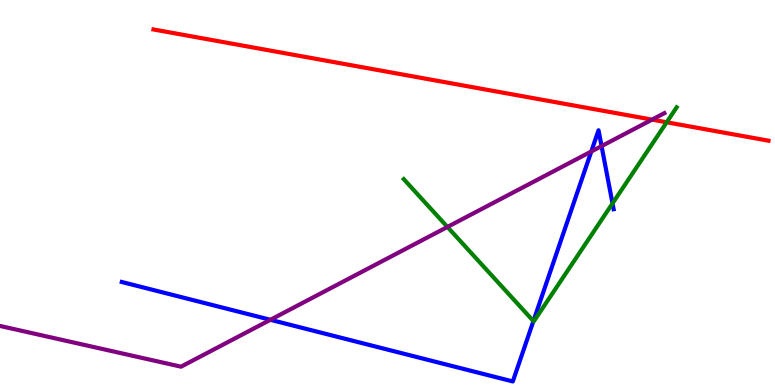[{'lines': ['blue', 'red'], 'intersections': []}, {'lines': ['green', 'red'], 'intersections': [{'x': 8.6, 'y': 6.82}]}, {'lines': ['purple', 'red'], 'intersections': [{'x': 8.41, 'y': 6.89}]}, {'lines': ['blue', 'green'], 'intersections': [{'x': 6.88, 'y': 1.66}, {'x': 7.9, 'y': 4.72}]}, {'lines': ['blue', 'purple'], 'intersections': [{'x': 3.49, 'y': 1.69}, {'x': 7.63, 'y': 6.06}, {'x': 7.76, 'y': 6.21}]}, {'lines': ['green', 'purple'], 'intersections': [{'x': 5.77, 'y': 4.11}]}]